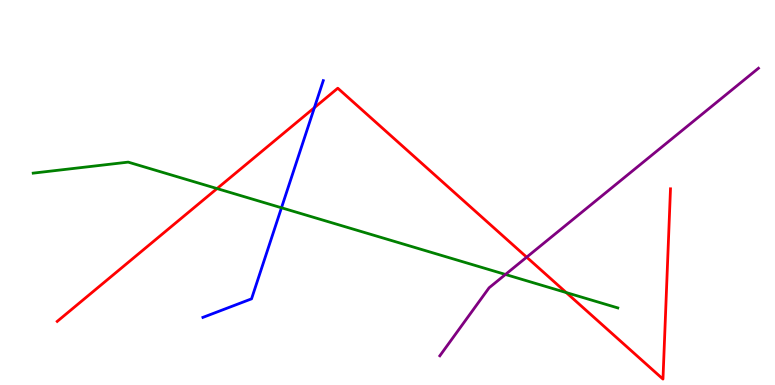[{'lines': ['blue', 'red'], 'intersections': [{'x': 4.06, 'y': 7.2}]}, {'lines': ['green', 'red'], 'intersections': [{'x': 2.8, 'y': 5.1}, {'x': 7.31, 'y': 2.4}]}, {'lines': ['purple', 'red'], 'intersections': [{'x': 6.8, 'y': 3.32}]}, {'lines': ['blue', 'green'], 'intersections': [{'x': 3.63, 'y': 4.6}]}, {'lines': ['blue', 'purple'], 'intersections': []}, {'lines': ['green', 'purple'], 'intersections': [{'x': 6.52, 'y': 2.87}]}]